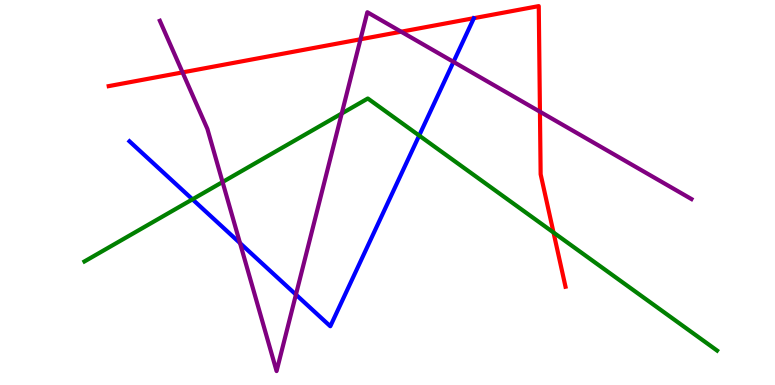[{'lines': ['blue', 'red'], 'intersections': []}, {'lines': ['green', 'red'], 'intersections': [{'x': 7.14, 'y': 3.96}]}, {'lines': ['purple', 'red'], 'intersections': [{'x': 2.36, 'y': 8.12}, {'x': 4.65, 'y': 8.98}, {'x': 5.18, 'y': 9.18}, {'x': 6.97, 'y': 7.1}]}, {'lines': ['blue', 'green'], 'intersections': [{'x': 2.48, 'y': 4.82}, {'x': 5.41, 'y': 6.48}]}, {'lines': ['blue', 'purple'], 'intersections': [{'x': 3.1, 'y': 3.69}, {'x': 3.82, 'y': 2.35}, {'x': 5.85, 'y': 8.39}]}, {'lines': ['green', 'purple'], 'intersections': [{'x': 2.87, 'y': 5.27}, {'x': 4.41, 'y': 7.05}]}]